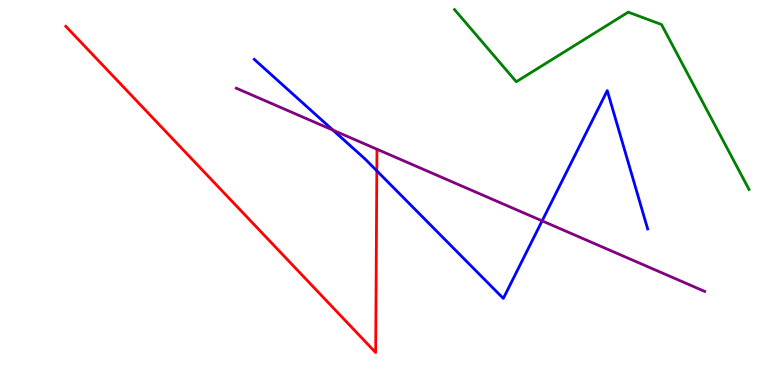[{'lines': ['blue', 'red'], 'intersections': [{'x': 4.86, 'y': 5.56}]}, {'lines': ['green', 'red'], 'intersections': []}, {'lines': ['purple', 'red'], 'intersections': []}, {'lines': ['blue', 'green'], 'intersections': []}, {'lines': ['blue', 'purple'], 'intersections': [{'x': 4.3, 'y': 6.62}, {'x': 7.0, 'y': 4.26}]}, {'lines': ['green', 'purple'], 'intersections': []}]